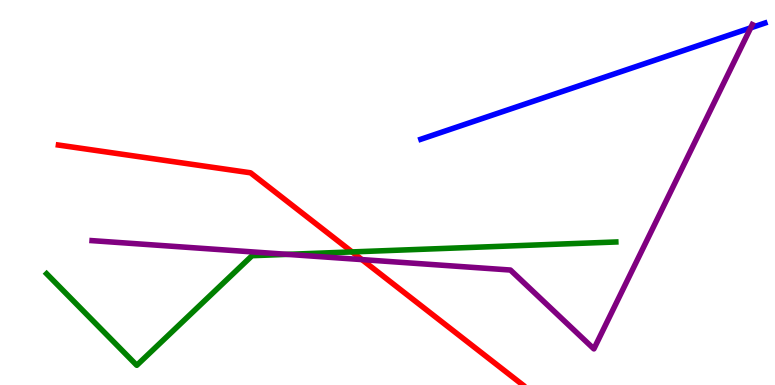[{'lines': ['blue', 'red'], 'intersections': []}, {'lines': ['green', 'red'], 'intersections': [{'x': 4.54, 'y': 3.46}]}, {'lines': ['purple', 'red'], 'intersections': [{'x': 4.67, 'y': 3.26}]}, {'lines': ['blue', 'green'], 'intersections': []}, {'lines': ['blue', 'purple'], 'intersections': [{'x': 9.69, 'y': 9.28}]}, {'lines': ['green', 'purple'], 'intersections': [{'x': 3.71, 'y': 3.39}]}]